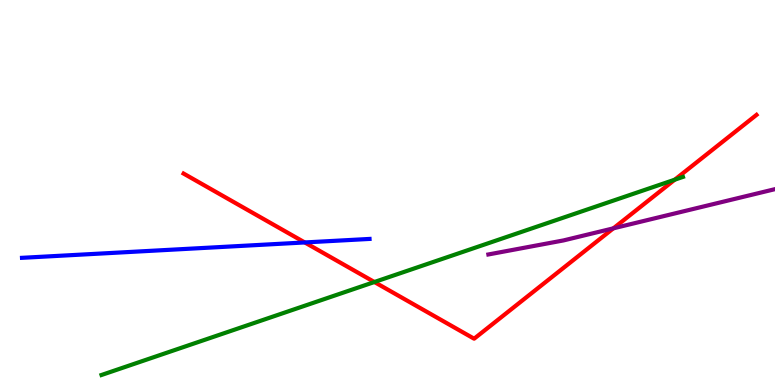[{'lines': ['blue', 'red'], 'intersections': [{'x': 3.93, 'y': 3.7}]}, {'lines': ['green', 'red'], 'intersections': [{'x': 4.83, 'y': 2.67}, {'x': 8.71, 'y': 5.33}]}, {'lines': ['purple', 'red'], 'intersections': [{'x': 7.91, 'y': 4.07}]}, {'lines': ['blue', 'green'], 'intersections': []}, {'lines': ['blue', 'purple'], 'intersections': []}, {'lines': ['green', 'purple'], 'intersections': []}]